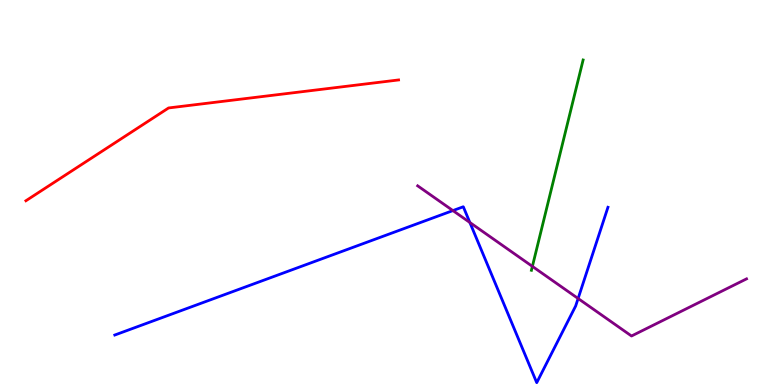[{'lines': ['blue', 'red'], 'intersections': []}, {'lines': ['green', 'red'], 'intersections': []}, {'lines': ['purple', 'red'], 'intersections': []}, {'lines': ['blue', 'green'], 'intersections': []}, {'lines': ['blue', 'purple'], 'intersections': [{'x': 5.84, 'y': 4.53}, {'x': 6.06, 'y': 4.22}, {'x': 7.46, 'y': 2.25}]}, {'lines': ['green', 'purple'], 'intersections': [{'x': 6.87, 'y': 3.08}]}]